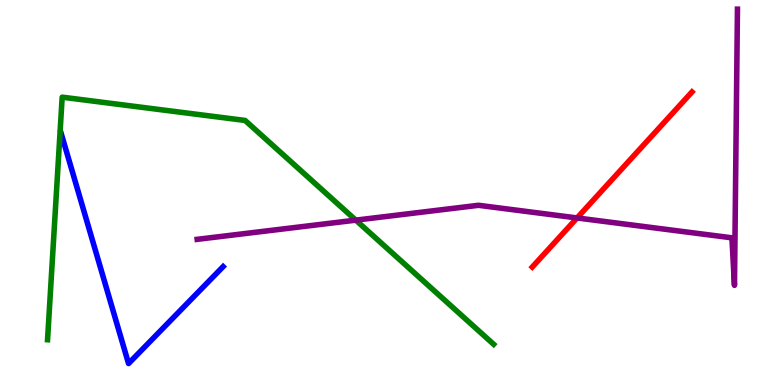[{'lines': ['blue', 'red'], 'intersections': []}, {'lines': ['green', 'red'], 'intersections': []}, {'lines': ['purple', 'red'], 'intersections': [{'x': 7.45, 'y': 4.34}]}, {'lines': ['blue', 'green'], 'intersections': []}, {'lines': ['blue', 'purple'], 'intersections': []}, {'lines': ['green', 'purple'], 'intersections': [{'x': 4.59, 'y': 4.28}]}]